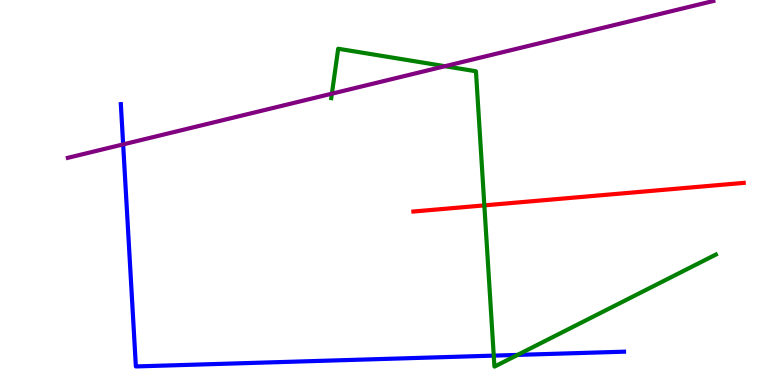[{'lines': ['blue', 'red'], 'intersections': []}, {'lines': ['green', 'red'], 'intersections': [{'x': 6.25, 'y': 4.67}]}, {'lines': ['purple', 'red'], 'intersections': []}, {'lines': ['blue', 'green'], 'intersections': [{'x': 6.37, 'y': 0.763}, {'x': 6.68, 'y': 0.782}]}, {'lines': ['blue', 'purple'], 'intersections': [{'x': 1.59, 'y': 6.25}]}, {'lines': ['green', 'purple'], 'intersections': [{'x': 4.28, 'y': 7.57}, {'x': 5.74, 'y': 8.28}]}]